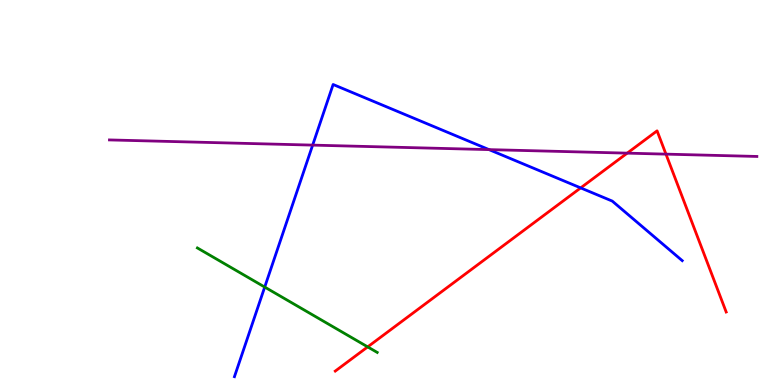[{'lines': ['blue', 'red'], 'intersections': [{'x': 7.49, 'y': 5.12}]}, {'lines': ['green', 'red'], 'intersections': [{'x': 4.74, 'y': 0.99}]}, {'lines': ['purple', 'red'], 'intersections': [{'x': 8.09, 'y': 6.02}, {'x': 8.59, 'y': 6.0}]}, {'lines': ['blue', 'green'], 'intersections': [{'x': 3.42, 'y': 2.54}]}, {'lines': ['blue', 'purple'], 'intersections': [{'x': 4.03, 'y': 6.23}, {'x': 6.31, 'y': 6.11}]}, {'lines': ['green', 'purple'], 'intersections': []}]